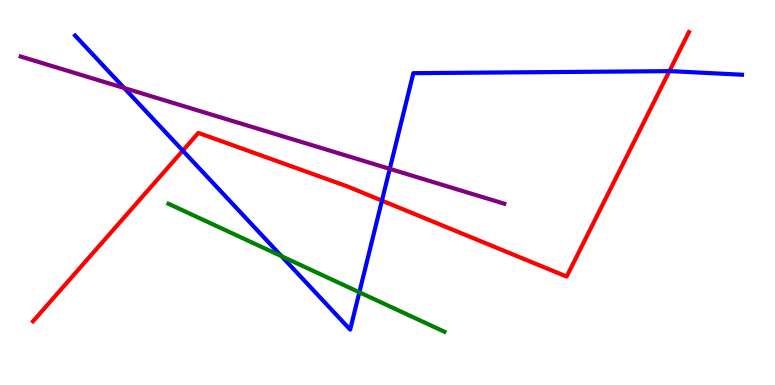[{'lines': ['blue', 'red'], 'intersections': [{'x': 2.36, 'y': 6.09}, {'x': 4.93, 'y': 4.79}, {'x': 8.64, 'y': 8.15}]}, {'lines': ['green', 'red'], 'intersections': []}, {'lines': ['purple', 'red'], 'intersections': []}, {'lines': ['blue', 'green'], 'intersections': [{'x': 3.63, 'y': 3.35}, {'x': 4.64, 'y': 2.41}]}, {'lines': ['blue', 'purple'], 'intersections': [{'x': 1.6, 'y': 7.71}, {'x': 5.03, 'y': 5.61}]}, {'lines': ['green', 'purple'], 'intersections': []}]